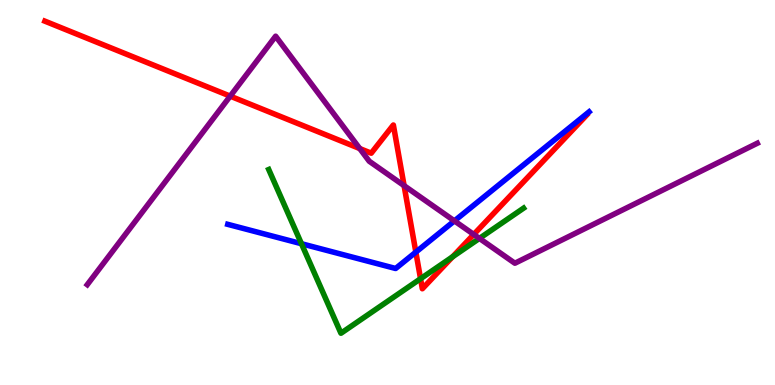[{'lines': ['blue', 'red'], 'intersections': [{'x': 5.37, 'y': 3.45}]}, {'lines': ['green', 'red'], 'intersections': [{'x': 5.43, 'y': 2.76}, {'x': 5.84, 'y': 3.33}]}, {'lines': ['purple', 'red'], 'intersections': [{'x': 2.97, 'y': 7.5}, {'x': 4.64, 'y': 6.14}, {'x': 5.21, 'y': 5.18}, {'x': 6.11, 'y': 3.91}]}, {'lines': ['blue', 'green'], 'intersections': [{'x': 3.89, 'y': 3.67}]}, {'lines': ['blue', 'purple'], 'intersections': [{'x': 5.86, 'y': 4.26}]}, {'lines': ['green', 'purple'], 'intersections': [{'x': 6.19, 'y': 3.81}]}]